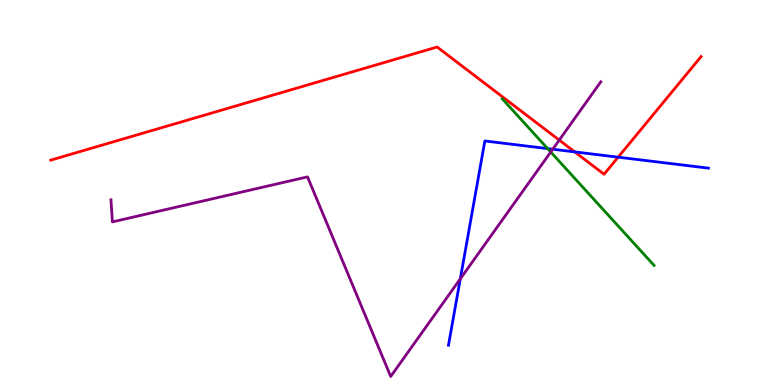[{'lines': ['blue', 'red'], 'intersections': [{'x': 7.42, 'y': 6.05}, {'x': 7.98, 'y': 5.92}]}, {'lines': ['green', 'red'], 'intersections': []}, {'lines': ['purple', 'red'], 'intersections': [{'x': 7.22, 'y': 6.36}]}, {'lines': ['blue', 'green'], 'intersections': [{'x': 7.07, 'y': 6.14}]}, {'lines': ['blue', 'purple'], 'intersections': [{'x': 5.94, 'y': 2.76}, {'x': 7.13, 'y': 6.12}]}, {'lines': ['green', 'purple'], 'intersections': [{'x': 7.11, 'y': 6.05}]}]